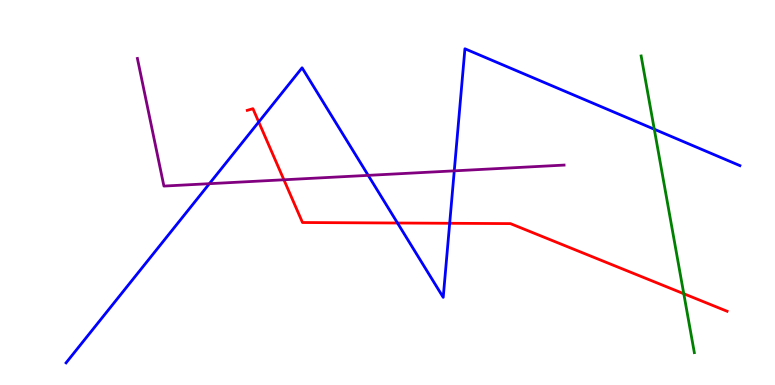[{'lines': ['blue', 'red'], 'intersections': [{'x': 3.34, 'y': 6.83}, {'x': 5.13, 'y': 4.21}, {'x': 5.8, 'y': 4.2}]}, {'lines': ['green', 'red'], 'intersections': [{'x': 8.82, 'y': 2.37}]}, {'lines': ['purple', 'red'], 'intersections': [{'x': 3.66, 'y': 5.33}]}, {'lines': ['blue', 'green'], 'intersections': [{'x': 8.44, 'y': 6.64}]}, {'lines': ['blue', 'purple'], 'intersections': [{'x': 2.7, 'y': 5.23}, {'x': 4.75, 'y': 5.45}, {'x': 5.86, 'y': 5.56}]}, {'lines': ['green', 'purple'], 'intersections': []}]